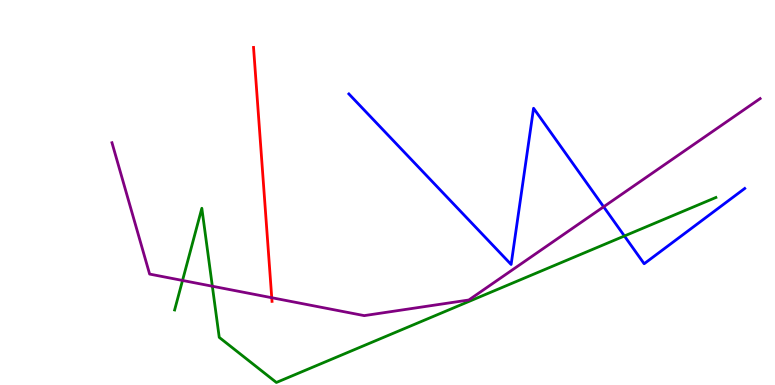[{'lines': ['blue', 'red'], 'intersections': []}, {'lines': ['green', 'red'], 'intersections': []}, {'lines': ['purple', 'red'], 'intersections': [{'x': 3.51, 'y': 2.27}]}, {'lines': ['blue', 'green'], 'intersections': [{'x': 8.06, 'y': 3.87}]}, {'lines': ['blue', 'purple'], 'intersections': [{'x': 7.79, 'y': 4.63}]}, {'lines': ['green', 'purple'], 'intersections': [{'x': 2.36, 'y': 2.72}, {'x': 2.74, 'y': 2.57}]}]